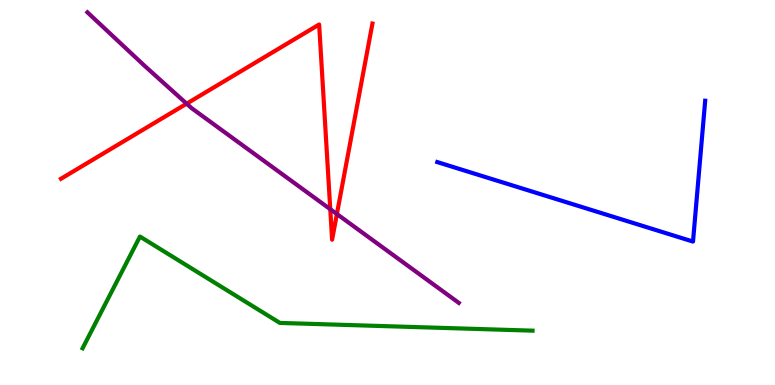[{'lines': ['blue', 'red'], 'intersections': []}, {'lines': ['green', 'red'], 'intersections': []}, {'lines': ['purple', 'red'], 'intersections': [{'x': 2.41, 'y': 7.31}, {'x': 4.26, 'y': 4.57}, {'x': 4.35, 'y': 4.44}]}, {'lines': ['blue', 'green'], 'intersections': []}, {'lines': ['blue', 'purple'], 'intersections': []}, {'lines': ['green', 'purple'], 'intersections': []}]